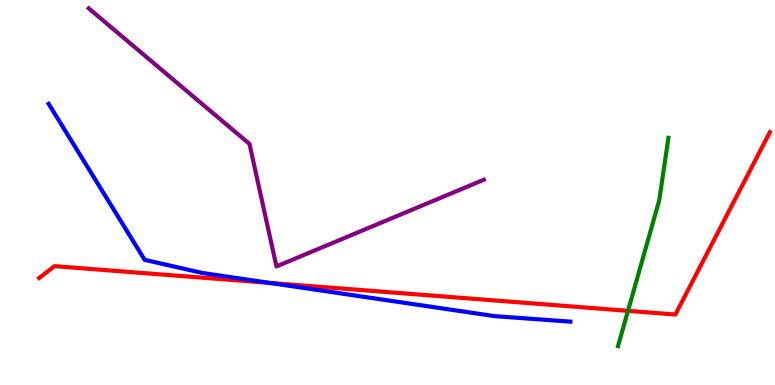[{'lines': ['blue', 'red'], 'intersections': [{'x': 3.48, 'y': 2.65}]}, {'lines': ['green', 'red'], 'intersections': [{'x': 8.1, 'y': 1.93}]}, {'lines': ['purple', 'red'], 'intersections': []}, {'lines': ['blue', 'green'], 'intersections': []}, {'lines': ['blue', 'purple'], 'intersections': []}, {'lines': ['green', 'purple'], 'intersections': []}]